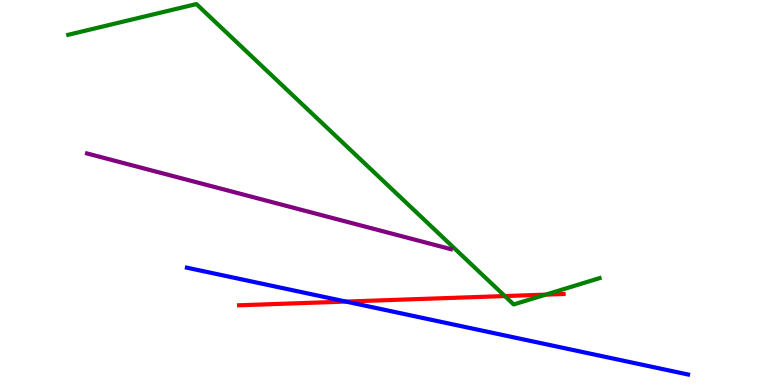[{'lines': ['blue', 'red'], 'intersections': [{'x': 4.46, 'y': 2.17}]}, {'lines': ['green', 'red'], 'intersections': [{'x': 6.51, 'y': 2.31}, {'x': 7.04, 'y': 2.35}]}, {'lines': ['purple', 'red'], 'intersections': []}, {'lines': ['blue', 'green'], 'intersections': []}, {'lines': ['blue', 'purple'], 'intersections': []}, {'lines': ['green', 'purple'], 'intersections': []}]